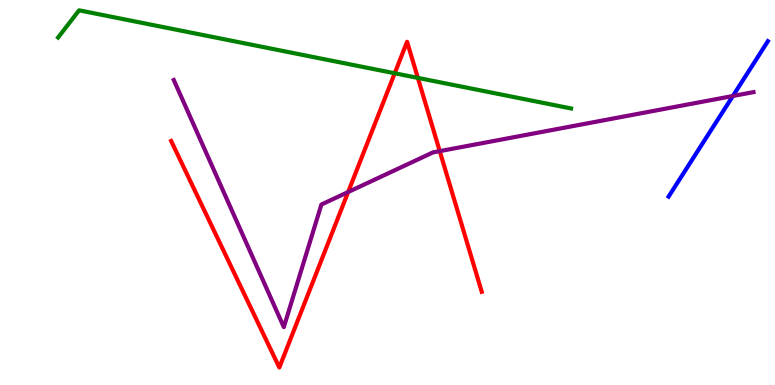[{'lines': ['blue', 'red'], 'intersections': []}, {'lines': ['green', 'red'], 'intersections': [{'x': 5.09, 'y': 8.1}, {'x': 5.39, 'y': 7.98}]}, {'lines': ['purple', 'red'], 'intersections': [{'x': 4.49, 'y': 5.01}, {'x': 5.67, 'y': 6.07}]}, {'lines': ['blue', 'green'], 'intersections': []}, {'lines': ['blue', 'purple'], 'intersections': [{'x': 9.46, 'y': 7.51}]}, {'lines': ['green', 'purple'], 'intersections': []}]